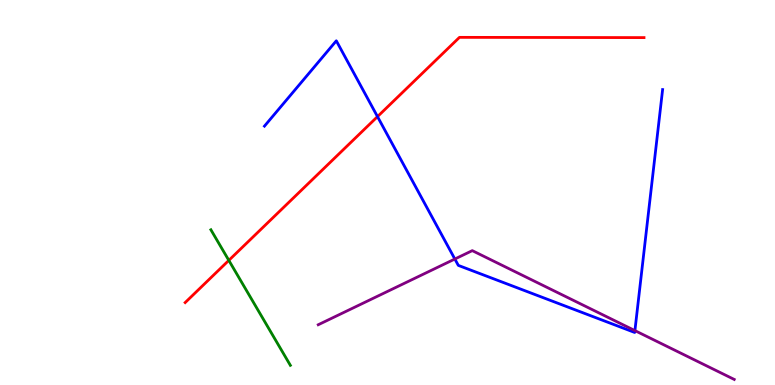[{'lines': ['blue', 'red'], 'intersections': [{'x': 4.87, 'y': 6.97}]}, {'lines': ['green', 'red'], 'intersections': [{'x': 2.95, 'y': 3.24}]}, {'lines': ['purple', 'red'], 'intersections': []}, {'lines': ['blue', 'green'], 'intersections': []}, {'lines': ['blue', 'purple'], 'intersections': [{'x': 5.87, 'y': 3.27}, {'x': 8.19, 'y': 1.41}]}, {'lines': ['green', 'purple'], 'intersections': []}]